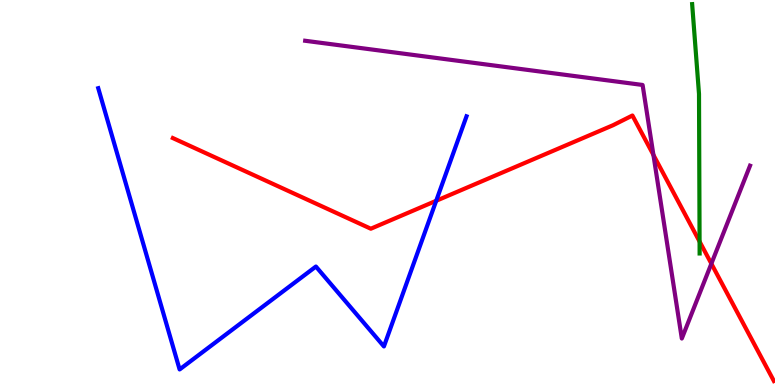[{'lines': ['blue', 'red'], 'intersections': [{'x': 5.63, 'y': 4.78}]}, {'lines': ['green', 'red'], 'intersections': [{'x': 9.03, 'y': 3.73}]}, {'lines': ['purple', 'red'], 'intersections': [{'x': 8.43, 'y': 5.98}, {'x': 9.18, 'y': 3.15}]}, {'lines': ['blue', 'green'], 'intersections': []}, {'lines': ['blue', 'purple'], 'intersections': []}, {'lines': ['green', 'purple'], 'intersections': []}]